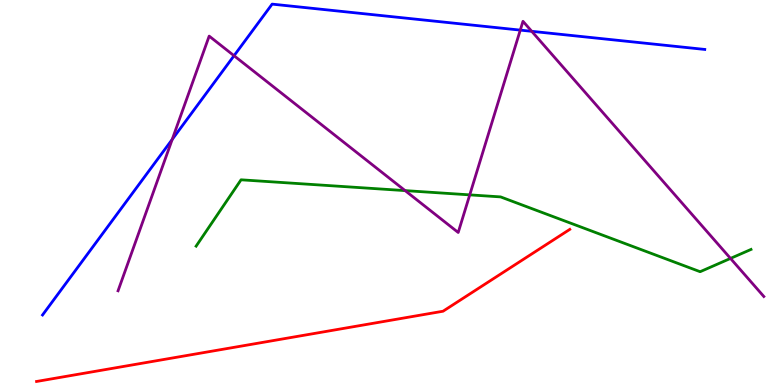[{'lines': ['blue', 'red'], 'intersections': []}, {'lines': ['green', 'red'], 'intersections': []}, {'lines': ['purple', 'red'], 'intersections': []}, {'lines': ['blue', 'green'], 'intersections': []}, {'lines': ['blue', 'purple'], 'intersections': [{'x': 2.22, 'y': 6.38}, {'x': 3.02, 'y': 8.55}, {'x': 6.71, 'y': 9.22}, {'x': 6.86, 'y': 9.19}]}, {'lines': ['green', 'purple'], 'intersections': [{'x': 5.23, 'y': 5.05}, {'x': 6.06, 'y': 4.94}, {'x': 9.43, 'y': 3.29}]}]